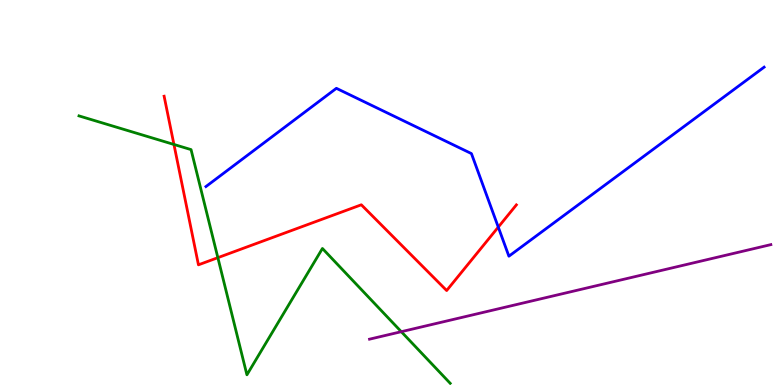[{'lines': ['blue', 'red'], 'intersections': [{'x': 6.43, 'y': 4.1}]}, {'lines': ['green', 'red'], 'intersections': [{'x': 2.24, 'y': 6.25}, {'x': 2.81, 'y': 3.31}]}, {'lines': ['purple', 'red'], 'intersections': []}, {'lines': ['blue', 'green'], 'intersections': []}, {'lines': ['blue', 'purple'], 'intersections': []}, {'lines': ['green', 'purple'], 'intersections': [{'x': 5.18, 'y': 1.38}]}]